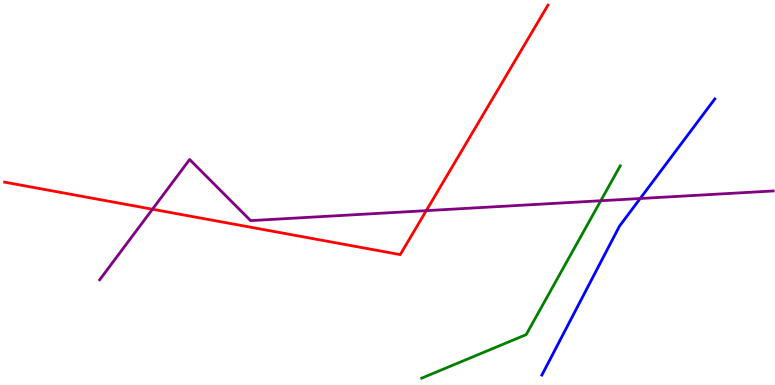[{'lines': ['blue', 'red'], 'intersections': []}, {'lines': ['green', 'red'], 'intersections': []}, {'lines': ['purple', 'red'], 'intersections': [{'x': 1.97, 'y': 4.57}, {'x': 5.5, 'y': 4.53}]}, {'lines': ['blue', 'green'], 'intersections': []}, {'lines': ['blue', 'purple'], 'intersections': [{'x': 8.26, 'y': 4.84}]}, {'lines': ['green', 'purple'], 'intersections': [{'x': 7.75, 'y': 4.79}]}]